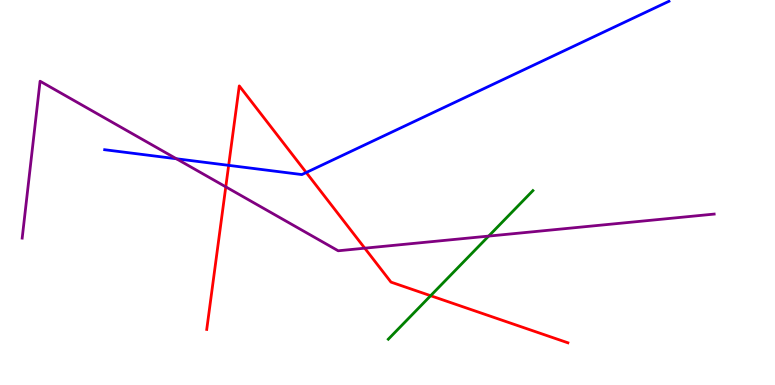[{'lines': ['blue', 'red'], 'intersections': [{'x': 2.95, 'y': 5.71}, {'x': 3.95, 'y': 5.52}]}, {'lines': ['green', 'red'], 'intersections': [{'x': 5.56, 'y': 2.32}]}, {'lines': ['purple', 'red'], 'intersections': [{'x': 2.91, 'y': 5.15}, {'x': 4.71, 'y': 3.55}]}, {'lines': ['blue', 'green'], 'intersections': []}, {'lines': ['blue', 'purple'], 'intersections': [{'x': 2.28, 'y': 5.88}]}, {'lines': ['green', 'purple'], 'intersections': [{'x': 6.31, 'y': 3.87}]}]